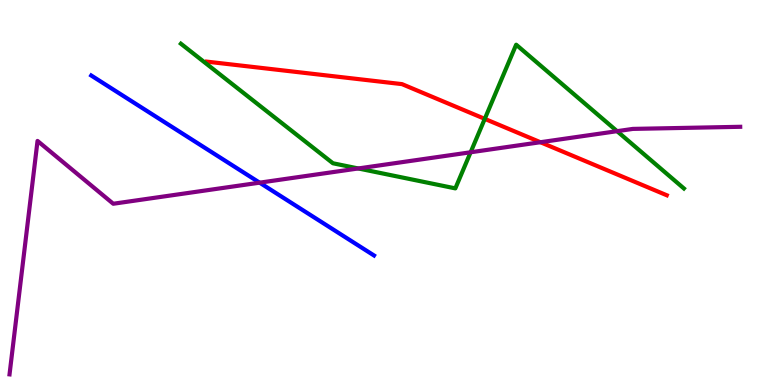[{'lines': ['blue', 'red'], 'intersections': []}, {'lines': ['green', 'red'], 'intersections': [{'x': 6.26, 'y': 6.91}]}, {'lines': ['purple', 'red'], 'intersections': [{'x': 6.97, 'y': 6.31}]}, {'lines': ['blue', 'green'], 'intersections': []}, {'lines': ['blue', 'purple'], 'intersections': [{'x': 3.35, 'y': 5.26}]}, {'lines': ['green', 'purple'], 'intersections': [{'x': 4.62, 'y': 5.62}, {'x': 6.07, 'y': 6.04}, {'x': 7.96, 'y': 6.59}]}]